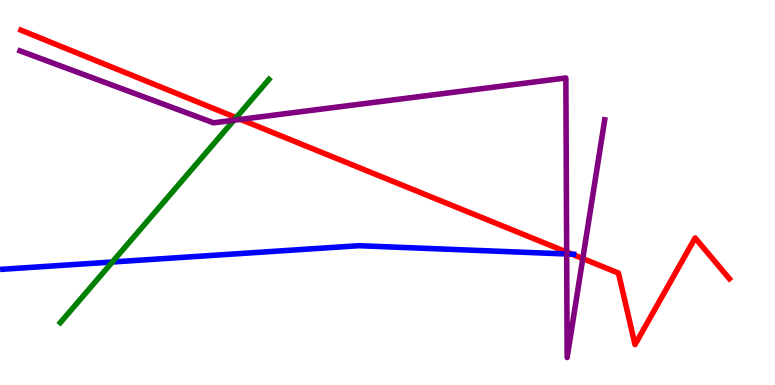[{'lines': ['blue', 'red'], 'intersections': [{'x': 7.38, 'y': 3.4}]}, {'lines': ['green', 'red'], 'intersections': [{'x': 3.05, 'y': 6.94}]}, {'lines': ['purple', 'red'], 'intersections': [{'x': 3.1, 'y': 6.9}, {'x': 7.31, 'y': 3.45}, {'x': 7.52, 'y': 3.28}]}, {'lines': ['blue', 'green'], 'intersections': [{'x': 1.45, 'y': 3.19}]}, {'lines': ['blue', 'purple'], 'intersections': [{'x': 7.31, 'y': 3.4}]}, {'lines': ['green', 'purple'], 'intersections': [{'x': 3.02, 'y': 6.88}]}]